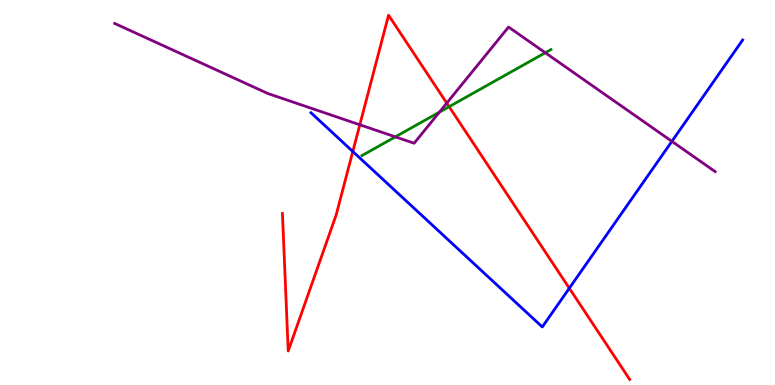[{'lines': ['blue', 'red'], 'intersections': [{'x': 4.55, 'y': 6.07}, {'x': 7.35, 'y': 2.51}]}, {'lines': ['green', 'red'], 'intersections': [{'x': 5.8, 'y': 7.23}]}, {'lines': ['purple', 'red'], 'intersections': [{'x': 4.64, 'y': 6.76}, {'x': 5.76, 'y': 7.32}]}, {'lines': ['blue', 'green'], 'intersections': []}, {'lines': ['blue', 'purple'], 'intersections': [{'x': 8.67, 'y': 6.33}]}, {'lines': ['green', 'purple'], 'intersections': [{'x': 5.1, 'y': 6.45}, {'x': 5.67, 'y': 7.09}, {'x': 7.04, 'y': 8.63}]}]